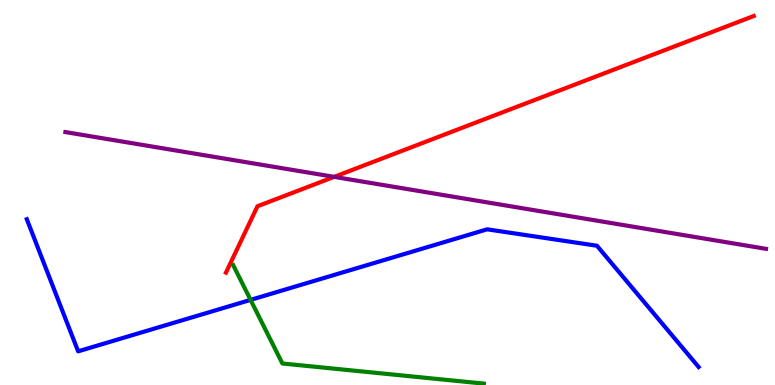[{'lines': ['blue', 'red'], 'intersections': []}, {'lines': ['green', 'red'], 'intersections': []}, {'lines': ['purple', 'red'], 'intersections': [{'x': 4.31, 'y': 5.41}]}, {'lines': ['blue', 'green'], 'intersections': [{'x': 3.23, 'y': 2.21}]}, {'lines': ['blue', 'purple'], 'intersections': []}, {'lines': ['green', 'purple'], 'intersections': []}]